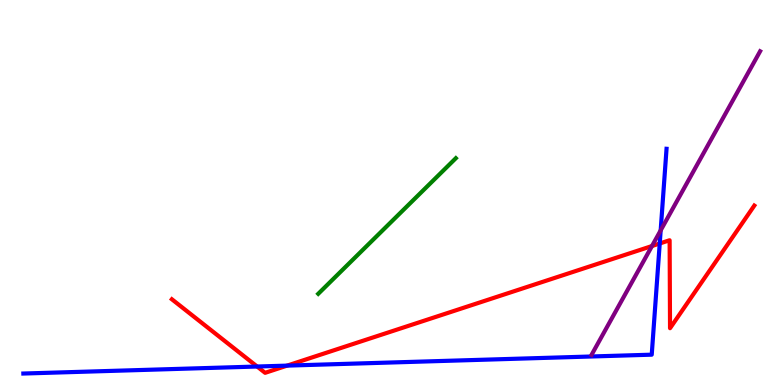[{'lines': ['blue', 'red'], 'intersections': [{'x': 3.32, 'y': 0.48}, {'x': 3.7, 'y': 0.503}, {'x': 8.51, 'y': 3.68}]}, {'lines': ['green', 'red'], 'intersections': []}, {'lines': ['purple', 'red'], 'intersections': [{'x': 8.41, 'y': 3.61}]}, {'lines': ['blue', 'green'], 'intersections': []}, {'lines': ['blue', 'purple'], 'intersections': [{'x': 8.52, 'y': 4.02}]}, {'lines': ['green', 'purple'], 'intersections': []}]